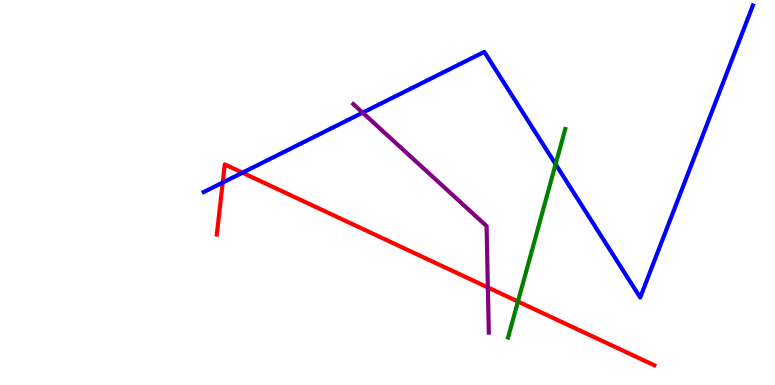[{'lines': ['blue', 'red'], 'intersections': [{'x': 2.87, 'y': 5.26}, {'x': 3.13, 'y': 5.51}]}, {'lines': ['green', 'red'], 'intersections': [{'x': 6.68, 'y': 2.17}]}, {'lines': ['purple', 'red'], 'intersections': [{'x': 6.3, 'y': 2.53}]}, {'lines': ['blue', 'green'], 'intersections': [{'x': 7.17, 'y': 5.74}]}, {'lines': ['blue', 'purple'], 'intersections': [{'x': 4.68, 'y': 7.07}]}, {'lines': ['green', 'purple'], 'intersections': []}]